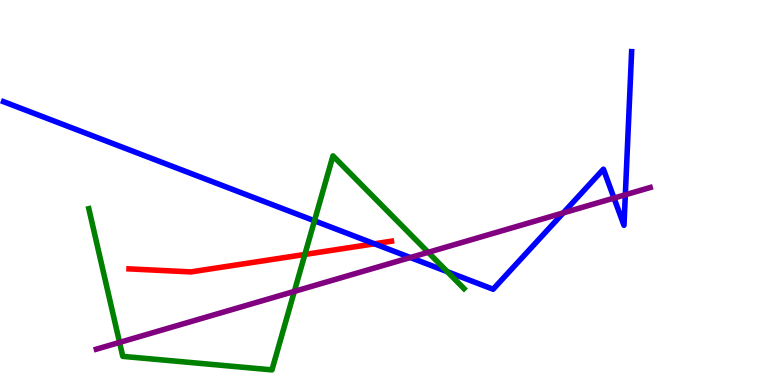[{'lines': ['blue', 'red'], 'intersections': [{'x': 4.83, 'y': 3.67}]}, {'lines': ['green', 'red'], 'intersections': [{'x': 3.93, 'y': 3.39}]}, {'lines': ['purple', 'red'], 'intersections': []}, {'lines': ['blue', 'green'], 'intersections': [{'x': 4.06, 'y': 4.27}, {'x': 5.77, 'y': 2.94}]}, {'lines': ['blue', 'purple'], 'intersections': [{'x': 5.29, 'y': 3.31}, {'x': 7.27, 'y': 4.47}, {'x': 7.92, 'y': 4.86}, {'x': 8.07, 'y': 4.94}]}, {'lines': ['green', 'purple'], 'intersections': [{'x': 1.54, 'y': 1.11}, {'x': 3.8, 'y': 2.43}, {'x': 5.53, 'y': 3.45}]}]